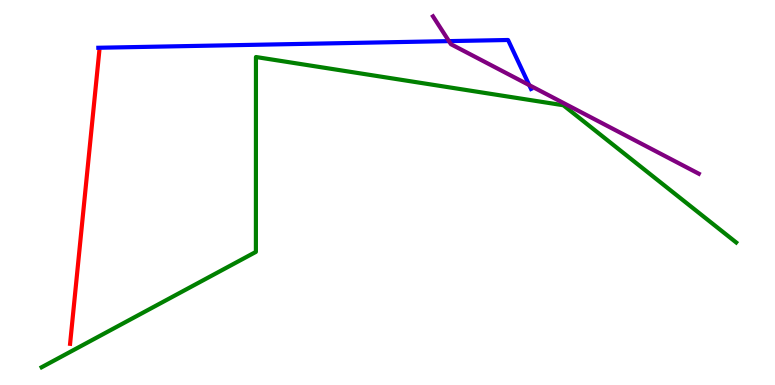[{'lines': ['blue', 'red'], 'intersections': []}, {'lines': ['green', 'red'], 'intersections': []}, {'lines': ['purple', 'red'], 'intersections': []}, {'lines': ['blue', 'green'], 'intersections': []}, {'lines': ['blue', 'purple'], 'intersections': [{'x': 5.79, 'y': 8.93}, {'x': 6.83, 'y': 7.79}]}, {'lines': ['green', 'purple'], 'intersections': []}]